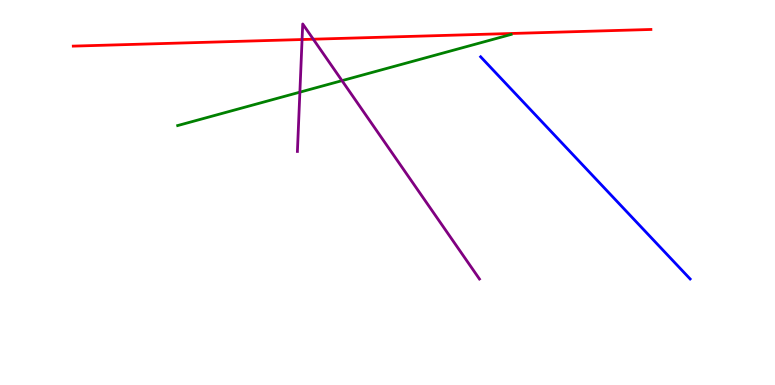[{'lines': ['blue', 'red'], 'intersections': []}, {'lines': ['green', 'red'], 'intersections': []}, {'lines': ['purple', 'red'], 'intersections': [{'x': 3.9, 'y': 8.97}, {'x': 4.04, 'y': 8.98}]}, {'lines': ['blue', 'green'], 'intersections': []}, {'lines': ['blue', 'purple'], 'intersections': []}, {'lines': ['green', 'purple'], 'intersections': [{'x': 3.87, 'y': 7.61}, {'x': 4.41, 'y': 7.91}]}]